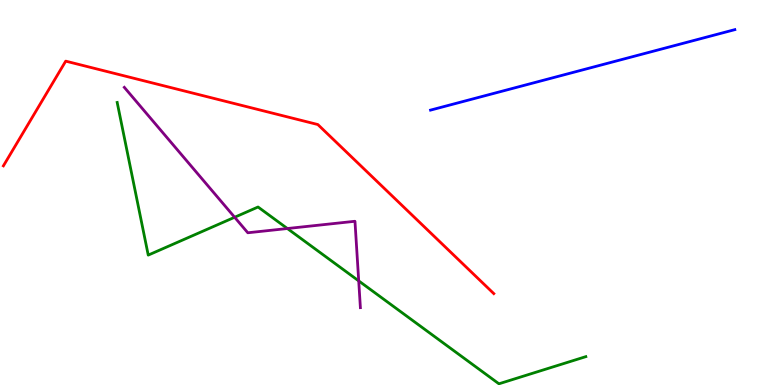[{'lines': ['blue', 'red'], 'intersections': []}, {'lines': ['green', 'red'], 'intersections': []}, {'lines': ['purple', 'red'], 'intersections': []}, {'lines': ['blue', 'green'], 'intersections': []}, {'lines': ['blue', 'purple'], 'intersections': []}, {'lines': ['green', 'purple'], 'intersections': [{'x': 3.03, 'y': 4.36}, {'x': 3.71, 'y': 4.06}, {'x': 4.63, 'y': 2.7}]}]